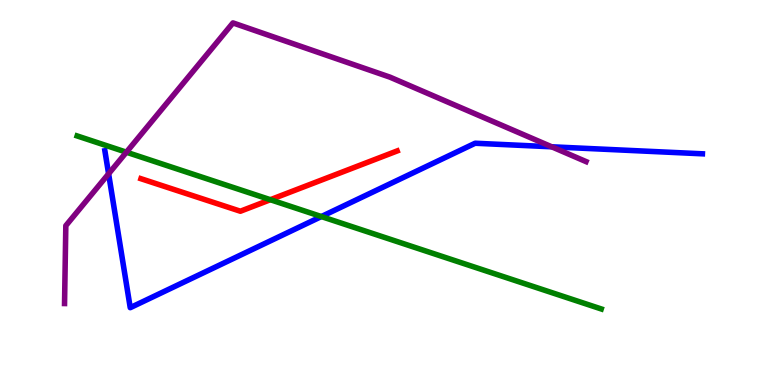[{'lines': ['blue', 'red'], 'intersections': []}, {'lines': ['green', 'red'], 'intersections': [{'x': 3.49, 'y': 4.81}]}, {'lines': ['purple', 'red'], 'intersections': []}, {'lines': ['blue', 'green'], 'intersections': [{'x': 4.15, 'y': 4.38}]}, {'lines': ['blue', 'purple'], 'intersections': [{'x': 1.4, 'y': 5.49}, {'x': 7.12, 'y': 6.19}]}, {'lines': ['green', 'purple'], 'intersections': [{'x': 1.63, 'y': 6.05}]}]